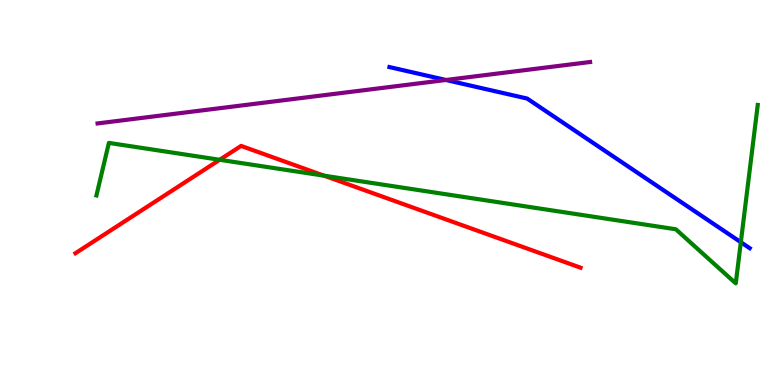[{'lines': ['blue', 'red'], 'intersections': []}, {'lines': ['green', 'red'], 'intersections': [{'x': 2.83, 'y': 5.85}, {'x': 4.18, 'y': 5.44}]}, {'lines': ['purple', 'red'], 'intersections': []}, {'lines': ['blue', 'green'], 'intersections': [{'x': 9.56, 'y': 3.71}]}, {'lines': ['blue', 'purple'], 'intersections': [{'x': 5.75, 'y': 7.92}]}, {'lines': ['green', 'purple'], 'intersections': []}]